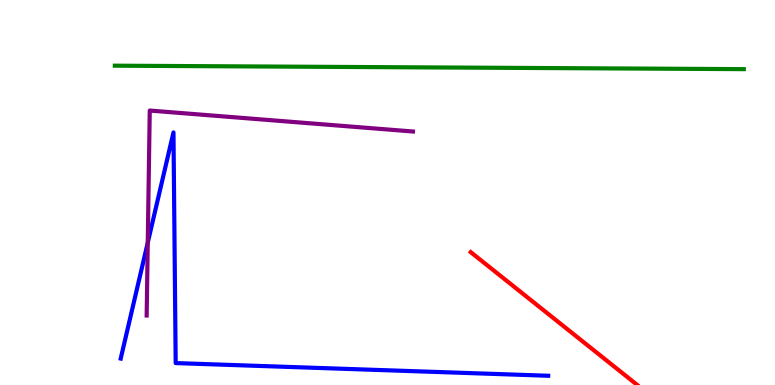[{'lines': ['blue', 'red'], 'intersections': []}, {'lines': ['green', 'red'], 'intersections': []}, {'lines': ['purple', 'red'], 'intersections': []}, {'lines': ['blue', 'green'], 'intersections': []}, {'lines': ['blue', 'purple'], 'intersections': [{'x': 1.91, 'y': 3.7}]}, {'lines': ['green', 'purple'], 'intersections': []}]